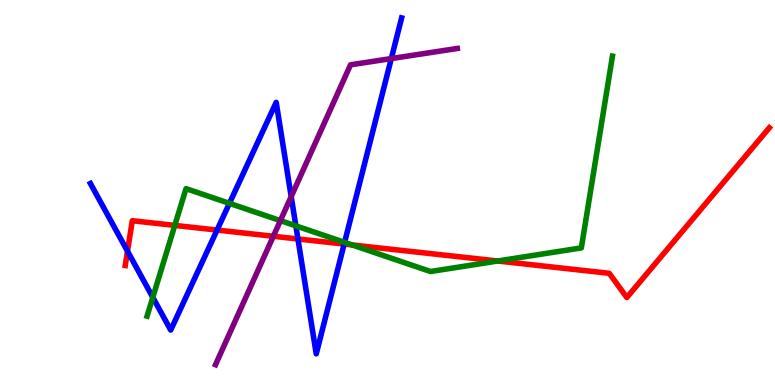[{'lines': ['blue', 'red'], 'intersections': [{'x': 1.65, 'y': 3.48}, {'x': 2.8, 'y': 4.02}, {'x': 3.84, 'y': 3.79}, {'x': 4.44, 'y': 3.66}]}, {'lines': ['green', 'red'], 'intersections': [{'x': 2.26, 'y': 4.15}, {'x': 4.54, 'y': 3.64}, {'x': 6.42, 'y': 3.22}]}, {'lines': ['purple', 'red'], 'intersections': [{'x': 3.53, 'y': 3.86}]}, {'lines': ['blue', 'green'], 'intersections': [{'x': 1.97, 'y': 2.28}, {'x': 2.96, 'y': 4.72}, {'x': 3.82, 'y': 4.13}, {'x': 4.45, 'y': 3.7}]}, {'lines': ['blue', 'purple'], 'intersections': [{'x': 3.76, 'y': 4.89}, {'x': 5.05, 'y': 8.48}]}, {'lines': ['green', 'purple'], 'intersections': [{'x': 3.62, 'y': 4.27}]}]